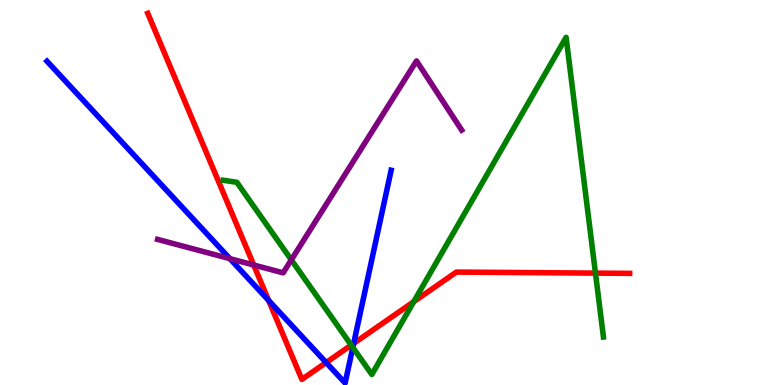[{'lines': ['blue', 'red'], 'intersections': [{'x': 3.47, 'y': 2.2}, {'x': 4.21, 'y': 0.583}, {'x': 4.56, 'y': 1.08}]}, {'lines': ['green', 'red'], 'intersections': [{'x': 4.53, 'y': 1.04}, {'x': 5.34, 'y': 2.16}, {'x': 7.68, 'y': 2.91}]}, {'lines': ['purple', 'red'], 'intersections': [{'x': 3.27, 'y': 3.12}]}, {'lines': ['blue', 'green'], 'intersections': [{'x': 4.55, 'y': 0.976}]}, {'lines': ['blue', 'purple'], 'intersections': [{'x': 2.97, 'y': 3.28}]}, {'lines': ['green', 'purple'], 'intersections': [{'x': 3.76, 'y': 3.25}]}]